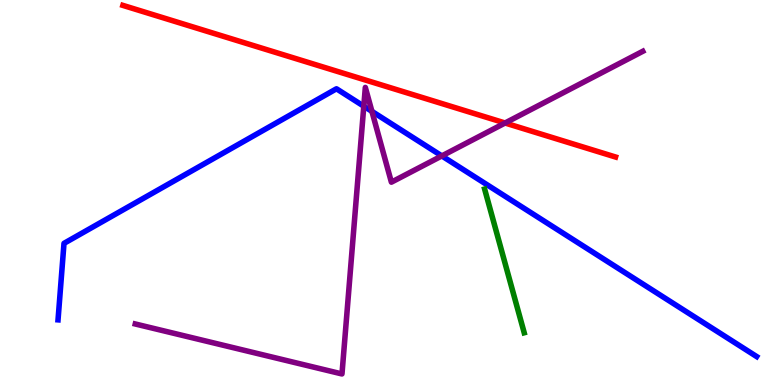[{'lines': ['blue', 'red'], 'intersections': []}, {'lines': ['green', 'red'], 'intersections': []}, {'lines': ['purple', 'red'], 'intersections': [{'x': 6.52, 'y': 6.81}]}, {'lines': ['blue', 'green'], 'intersections': []}, {'lines': ['blue', 'purple'], 'intersections': [{'x': 4.69, 'y': 7.24}, {'x': 4.8, 'y': 7.11}, {'x': 5.7, 'y': 5.95}]}, {'lines': ['green', 'purple'], 'intersections': []}]